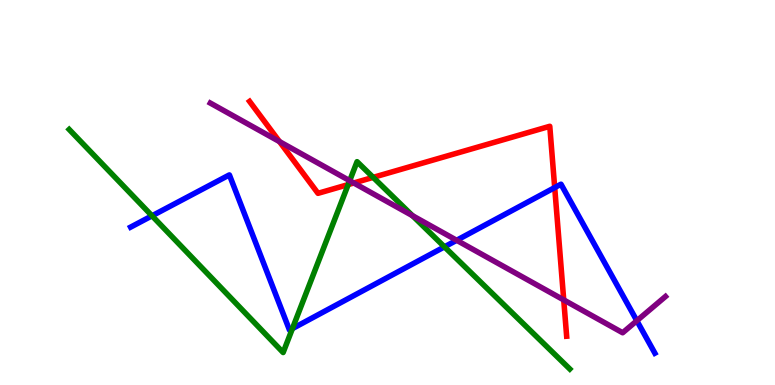[{'lines': ['blue', 'red'], 'intersections': [{'x': 7.16, 'y': 5.13}]}, {'lines': ['green', 'red'], 'intersections': [{'x': 4.49, 'y': 5.21}, {'x': 4.81, 'y': 5.39}]}, {'lines': ['purple', 'red'], 'intersections': [{'x': 3.61, 'y': 6.32}, {'x': 4.56, 'y': 5.25}, {'x': 7.27, 'y': 2.21}]}, {'lines': ['blue', 'green'], 'intersections': [{'x': 1.96, 'y': 4.39}, {'x': 3.77, 'y': 1.47}, {'x': 5.73, 'y': 3.59}]}, {'lines': ['blue', 'purple'], 'intersections': [{'x': 5.89, 'y': 3.76}, {'x': 8.22, 'y': 1.67}]}, {'lines': ['green', 'purple'], 'intersections': [{'x': 4.51, 'y': 5.31}, {'x': 5.32, 'y': 4.4}]}]